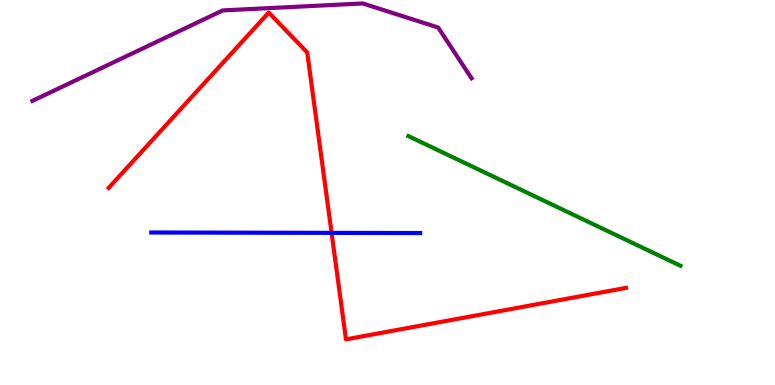[{'lines': ['blue', 'red'], 'intersections': [{'x': 4.28, 'y': 3.95}]}, {'lines': ['green', 'red'], 'intersections': []}, {'lines': ['purple', 'red'], 'intersections': []}, {'lines': ['blue', 'green'], 'intersections': []}, {'lines': ['blue', 'purple'], 'intersections': []}, {'lines': ['green', 'purple'], 'intersections': []}]